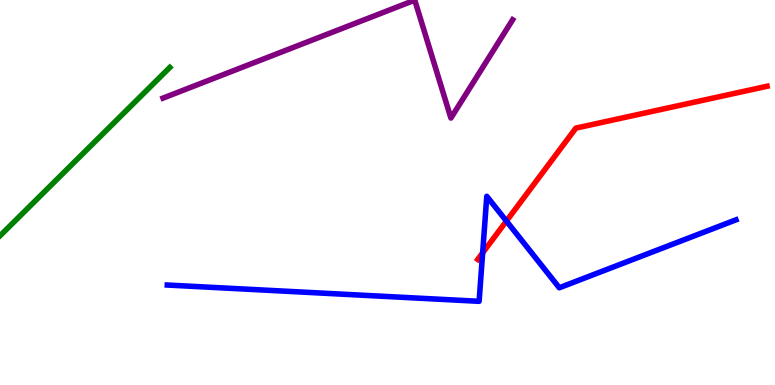[{'lines': ['blue', 'red'], 'intersections': [{'x': 6.23, 'y': 3.43}, {'x': 6.53, 'y': 4.26}]}, {'lines': ['green', 'red'], 'intersections': []}, {'lines': ['purple', 'red'], 'intersections': []}, {'lines': ['blue', 'green'], 'intersections': []}, {'lines': ['blue', 'purple'], 'intersections': []}, {'lines': ['green', 'purple'], 'intersections': []}]